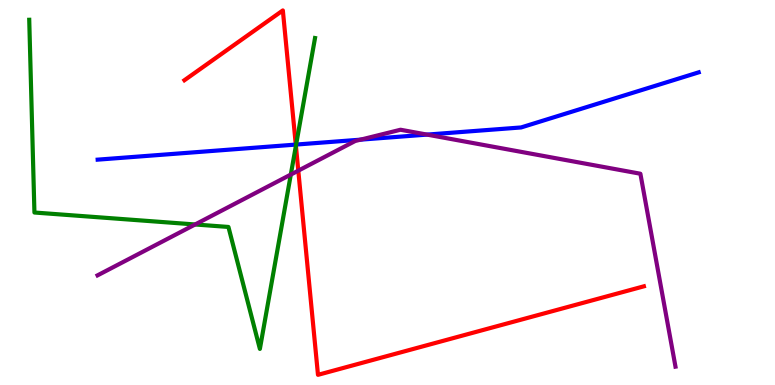[{'lines': ['blue', 'red'], 'intersections': [{'x': 3.82, 'y': 6.24}]}, {'lines': ['green', 'red'], 'intersections': [{'x': 3.82, 'y': 6.21}]}, {'lines': ['purple', 'red'], 'intersections': [{'x': 3.85, 'y': 5.57}]}, {'lines': ['blue', 'green'], 'intersections': [{'x': 3.82, 'y': 6.25}]}, {'lines': ['blue', 'purple'], 'intersections': [{'x': 4.65, 'y': 6.37}, {'x': 5.51, 'y': 6.5}]}, {'lines': ['green', 'purple'], 'intersections': [{'x': 2.52, 'y': 4.17}, {'x': 3.75, 'y': 5.47}]}]